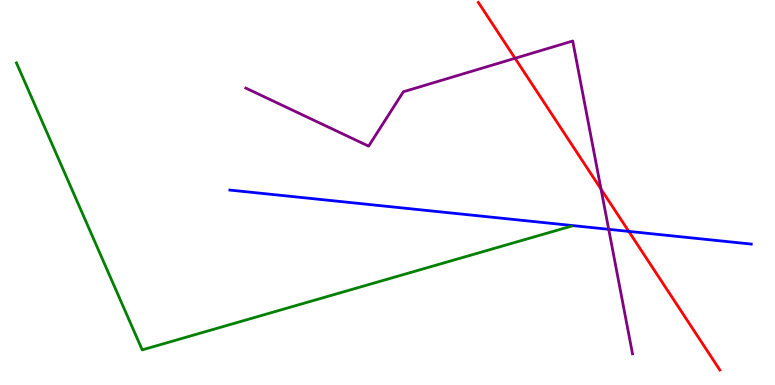[{'lines': ['blue', 'red'], 'intersections': [{'x': 8.11, 'y': 3.99}]}, {'lines': ['green', 'red'], 'intersections': []}, {'lines': ['purple', 'red'], 'intersections': [{'x': 6.65, 'y': 8.49}, {'x': 7.76, 'y': 5.09}]}, {'lines': ['blue', 'green'], 'intersections': []}, {'lines': ['blue', 'purple'], 'intersections': [{'x': 7.85, 'y': 4.04}]}, {'lines': ['green', 'purple'], 'intersections': []}]